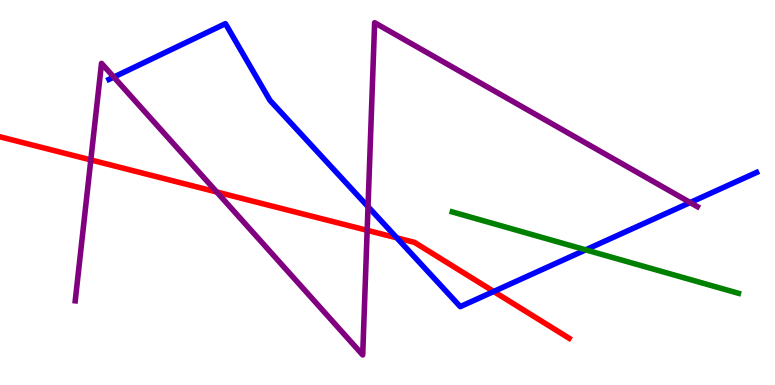[{'lines': ['blue', 'red'], 'intersections': [{'x': 5.12, 'y': 3.82}, {'x': 6.37, 'y': 2.43}]}, {'lines': ['green', 'red'], 'intersections': []}, {'lines': ['purple', 'red'], 'intersections': [{'x': 1.17, 'y': 5.85}, {'x': 2.8, 'y': 5.01}, {'x': 4.74, 'y': 4.02}]}, {'lines': ['blue', 'green'], 'intersections': [{'x': 7.56, 'y': 3.51}]}, {'lines': ['blue', 'purple'], 'intersections': [{'x': 1.47, 'y': 8.0}, {'x': 4.75, 'y': 4.63}, {'x': 8.91, 'y': 4.74}]}, {'lines': ['green', 'purple'], 'intersections': []}]